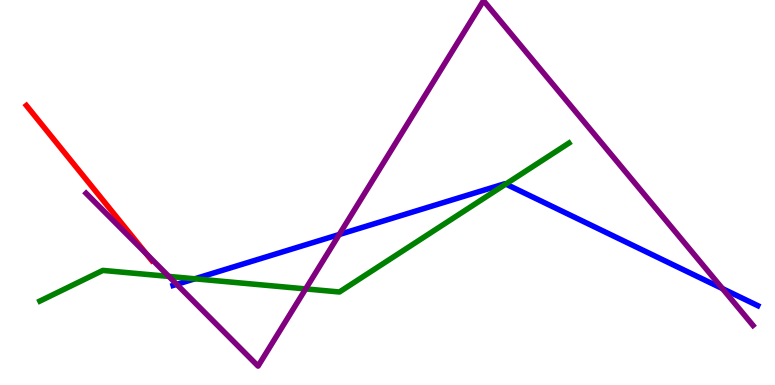[{'lines': ['blue', 'red'], 'intersections': []}, {'lines': ['green', 'red'], 'intersections': []}, {'lines': ['purple', 'red'], 'intersections': [{'x': 1.89, 'y': 3.41}]}, {'lines': ['blue', 'green'], 'intersections': [{'x': 2.51, 'y': 2.76}, {'x': 6.53, 'y': 5.22}]}, {'lines': ['blue', 'purple'], 'intersections': [{'x': 2.28, 'y': 2.61}, {'x': 4.38, 'y': 3.91}, {'x': 9.32, 'y': 2.5}]}, {'lines': ['green', 'purple'], 'intersections': [{'x': 2.18, 'y': 2.82}, {'x': 3.94, 'y': 2.5}]}]